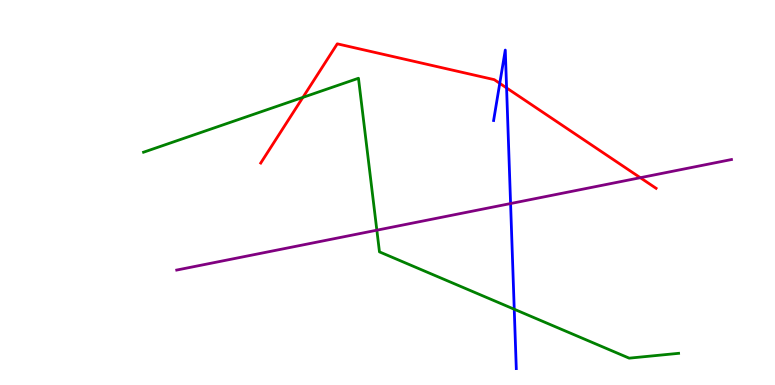[{'lines': ['blue', 'red'], 'intersections': [{'x': 6.45, 'y': 7.84}, {'x': 6.54, 'y': 7.72}]}, {'lines': ['green', 'red'], 'intersections': [{'x': 3.91, 'y': 7.47}]}, {'lines': ['purple', 'red'], 'intersections': [{'x': 8.26, 'y': 5.38}]}, {'lines': ['blue', 'green'], 'intersections': [{'x': 6.64, 'y': 1.97}]}, {'lines': ['blue', 'purple'], 'intersections': [{'x': 6.59, 'y': 4.71}]}, {'lines': ['green', 'purple'], 'intersections': [{'x': 4.86, 'y': 4.02}]}]